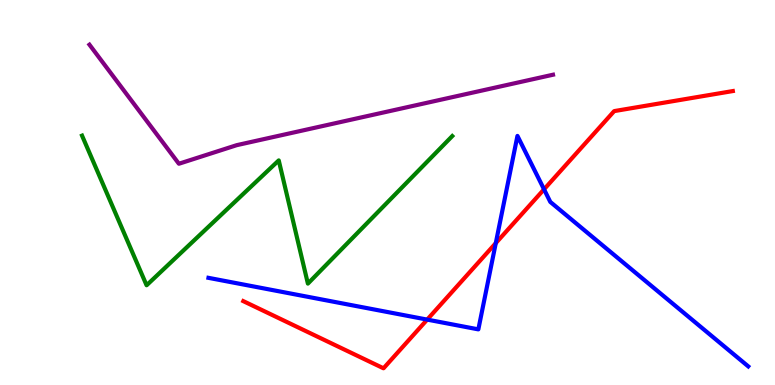[{'lines': ['blue', 'red'], 'intersections': [{'x': 5.51, 'y': 1.7}, {'x': 6.4, 'y': 3.68}, {'x': 7.02, 'y': 5.08}]}, {'lines': ['green', 'red'], 'intersections': []}, {'lines': ['purple', 'red'], 'intersections': []}, {'lines': ['blue', 'green'], 'intersections': []}, {'lines': ['blue', 'purple'], 'intersections': []}, {'lines': ['green', 'purple'], 'intersections': []}]